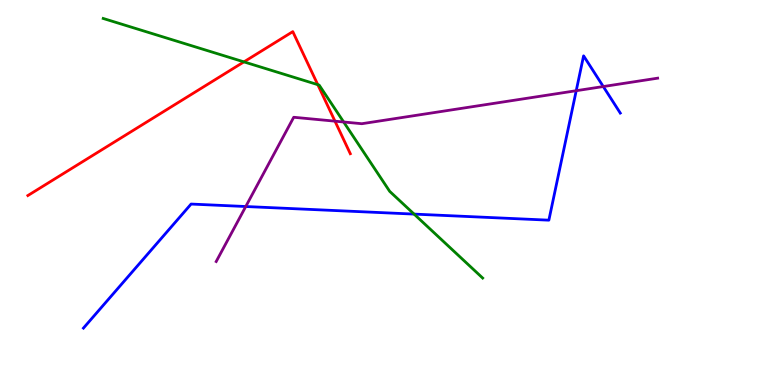[{'lines': ['blue', 'red'], 'intersections': []}, {'lines': ['green', 'red'], 'intersections': [{'x': 3.15, 'y': 8.39}, {'x': 4.1, 'y': 7.8}]}, {'lines': ['purple', 'red'], 'intersections': [{'x': 4.32, 'y': 6.85}]}, {'lines': ['blue', 'green'], 'intersections': [{'x': 5.34, 'y': 4.44}]}, {'lines': ['blue', 'purple'], 'intersections': [{'x': 3.17, 'y': 4.64}, {'x': 7.44, 'y': 7.64}, {'x': 7.78, 'y': 7.75}]}, {'lines': ['green', 'purple'], 'intersections': [{'x': 4.43, 'y': 6.83}]}]